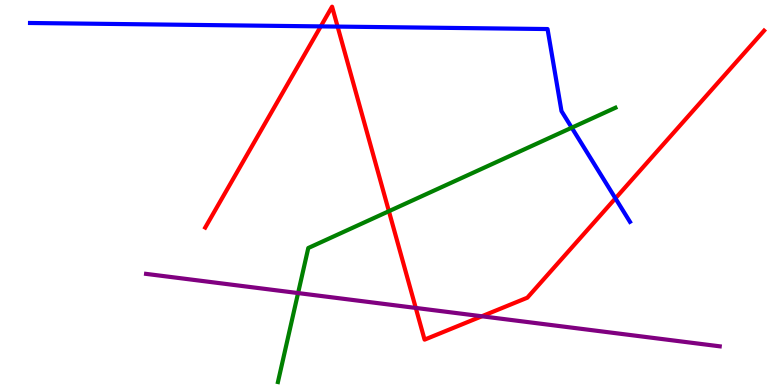[{'lines': ['blue', 'red'], 'intersections': [{'x': 4.14, 'y': 9.31}, {'x': 4.36, 'y': 9.31}, {'x': 7.94, 'y': 4.85}]}, {'lines': ['green', 'red'], 'intersections': [{'x': 5.02, 'y': 4.51}]}, {'lines': ['purple', 'red'], 'intersections': [{'x': 5.36, 'y': 2.0}, {'x': 6.22, 'y': 1.79}]}, {'lines': ['blue', 'green'], 'intersections': [{'x': 7.38, 'y': 6.68}]}, {'lines': ['blue', 'purple'], 'intersections': []}, {'lines': ['green', 'purple'], 'intersections': [{'x': 3.85, 'y': 2.39}]}]